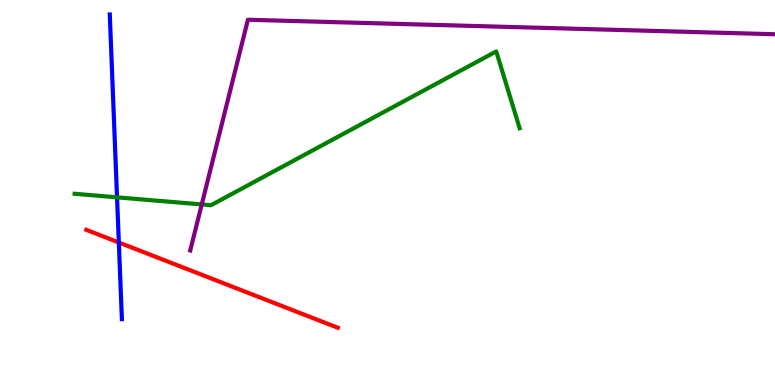[{'lines': ['blue', 'red'], 'intersections': [{'x': 1.53, 'y': 3.7}]}, {'lines': ['green', 'red'], 'intersections': []}, {'lines': ['purple', 'red'], 'intersections': []}, {'lines': ['blue', 'green'], 'intersections': [{'x': 1.51, 'y': 4.87}]}, {'lines': ['blue', 'purple'], 'intersections': []}, {'lines': ['green', 'purple'], 'intersections': [{'x': 2.6, 'y': 4.69}]}]